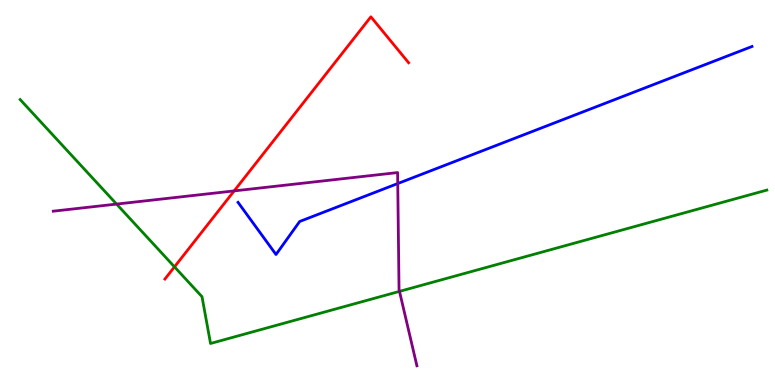[{'lines': ['blue', 'red'], 'intersections': []}, {'lines': ['green', 'red'], 'intersections': [{'x': 2.25, 'y': 3.07}]}, {'lines': ['purple', 'red'], 'intersections': [{'x': 3.02, 'y': 5.04}]}, {'lines': ['blue', 'green'], 'intersections': []}, {'lines': ['blue', 'purple'], 'intersections': [{'x': 5.13, 'y': 5.23}]}, {'lines': ['green', 'purple'], 'intersections': [{'x': 1.5, 'y': 4.7}, {'x': 5.15, 'y': 2.43}]}]